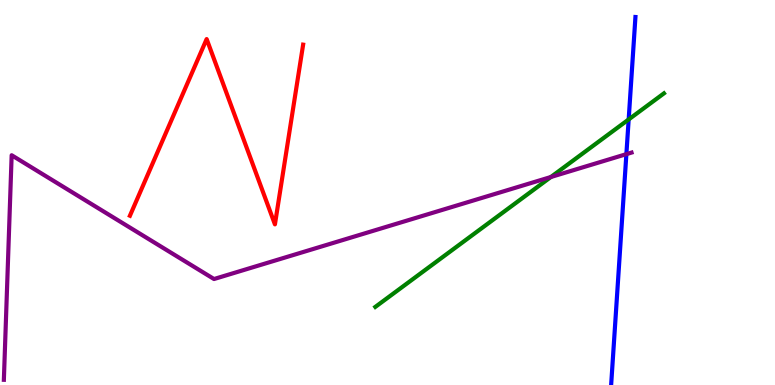[{'lines': ['blue', 'red'], 'intersections': []}, {'lines': ['green', 'red'], 'intersections': []}, {'lines': ['purple', 'red'], 'intersections': []}, {'lines': ['blue', 'green'], 'intersections': [{'x': 8.11, 'y': 6.9}]}, {'lines': ['blue', 'purple'], 'intersections': [{'x': 8.08, 'y': 6.0}]}, {'lines': ['green', 'purple'], 'intersections': [{'x': 7.11, 'y': 5.4}]}]